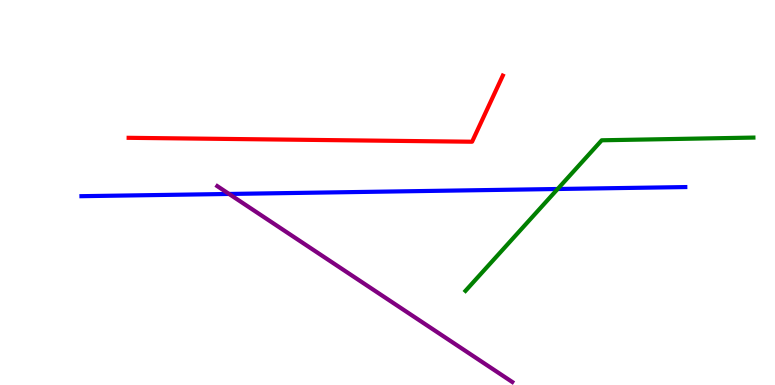[{'lines': ['blue', 'red'], 'intersections': []}, {'lines': ['green', 'red'], 'intersections': []}, {'lines': ['purple', 'red'], 'intersections': []}, {'lines': ['blue', 'green'], 'intersections': [{'x': 7.2, 'y': 5.09}]}, {'lines': ['blue', 'purple'], 'intersections': [{'x': 2.96, 'y': 4.96}]}, {'lines': ['green', 'purple'], 'intersections': []}]